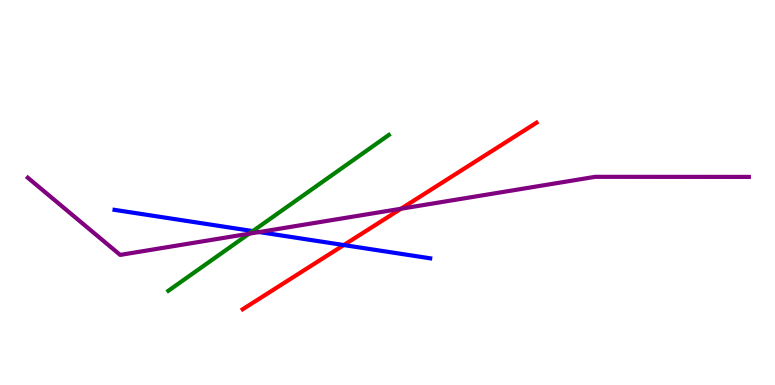[{'lines': ['blue', 'red'], 'intersections': [{'x': 4.44, 'y': 3.63}]}, {'lines': ['green', 'red'], 'intersections': []}, {'lines': ['purple', 'red'], 'intersections': [{'x': 5.17, 'y': 4.58}]}, {'lines': ['blue', 'green'], 'intersections': [{'x': 3.26, 'y': 4.0}]}, {'lines': ['blue', 'purple'], 'intersections': [{'x': 3.34, 'y': 3.97}]}, {'lines': ['green', 'purple'], 'intersections': [{'x': 3.21, 'y': 3.93}]}]